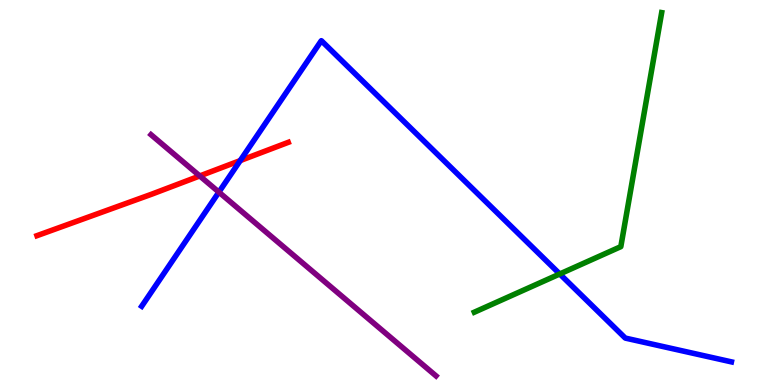[{'lines': ['blue', 'red'], 'intersections': [{'x': 3.1, 'y': 5.83}]}, {'lines': ['green', 'red'], 'intersections': []}, {'lines': ['purple', 'red'], 'intersections': [{'x': 2.58, 'y': 5.43}]}, {'lines': ['blue', 'green'], 'intersections': [{'x': 7.22, 'y': 2.88}]}, {'lines': ['blue', 'purple'], 'intersections': [{'x': 2.82, 'y': 5.01}]}, {'lines': ['green', 'purple'], 'intersections': []}]